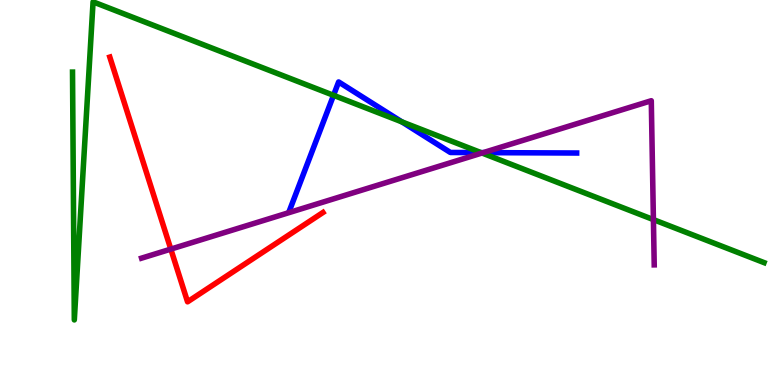[{'lines': ['blue', 'red'], 'intersections': []}, {'lines': ['green', 'red'], 'intersections': []}, {'lines': ['purple', 'red'], 'intersections': [{'x': 2.2, 'y': 3.53}]}, {'lines': ['blue', 'green'], 'intersections': [{'x': 4.3, 'y': 7.52}, {'x': 5.19, 'y': 6.83}, {'x': 6.21, 'y': 6.04}]}, {'lines': ['blue', 'purple'], 'intersections': [{'x': 6.24, 'y': 6.04}]}, {'lines': ['green', 'purple'], 'intersections': [{'x': 6.22, 'y': 6.03}, {'x': 8.43, 'y': 4.3}]}]